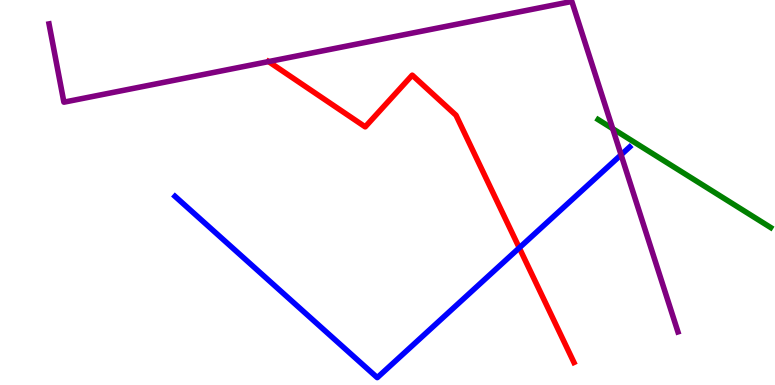[{'lines': ['blue', 'red'], 'intersections': [{'x': 6.7, 'y': 3.56}]}, {'lines': ['green', 'red'], 'intersections': []}, {'lines': ['purple', 'red'], 'intersections': [{'x': 3.47, 'y': 8.4}]}, {'lines': ['blue', 'green'], 'intersections': []}, {'lines': ['blue', 'purple'], 'intersections': [{'x': 8.01, 'y': 5.98}]}, {'lines': ['green', 'purple'], 'intersections': [{'x': 7.91, 'y': 6.66}]}]